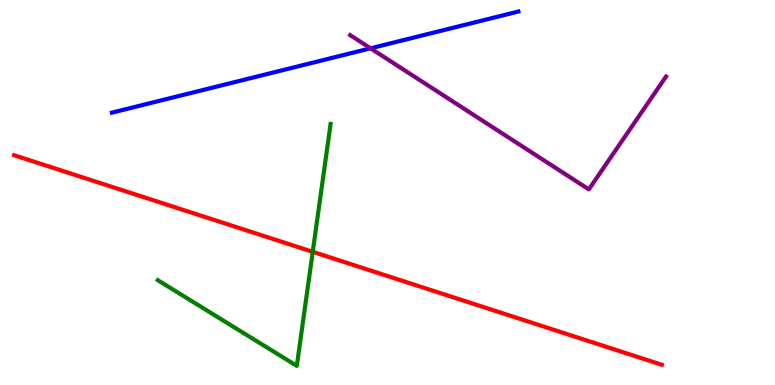[{'lines': ['blue', 'red'], 'intersections': []}, {'lines': ['green', 'red'], 'intersections': [{'x': 4.04, 'y': 3.46}]}, {'lines': ['purple', 'red'], 'intersections': []}, {'lines': ['blue', 'green'], 'intersections': []}, {'lines': ['blue', 'purple'], 'intersections': [{'x': 4.78, 'y': 8.75}]}, {'lines': ['green', 'purple'], 'intersections': []}]